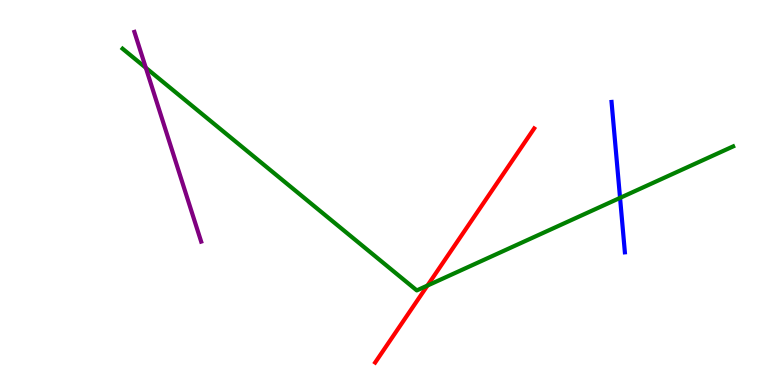[{'lines': ['blue', 'red'], 'intersections': []}, {'lines': ['green', 'red'], 'intersections': [{'x': 5.52, 'y': 2.58}]}, {'lines': ['purple', 'red'], 'intersections': []}, {'lines': ['blue', 'green'], 'intersections': [{'x': 8.0, 'y': 4.86}]}, {'lines': ['blue', 'purple'], 'intersections': []}, {'lines': ['green', 'purple'], 'intersections': [{'x': 1.88, 'y': 8.24}]}]